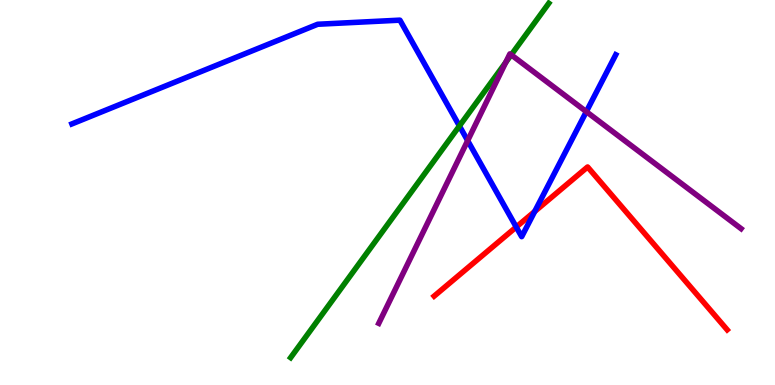[{'lines': ['blue', 'red'], 'intersections': [{'x': 6.66, 'y': 4.1}, {'x': 6.9, 'y': 4.51}]}, {'lines': ['green', 'red'], 'intersections': []}, {'lines': ['purple', 'red'], 'intersections': []}, {'lines': ['blue', 'green'], 'intersections': [{'x': 5.93, 'y': 6.73}]}, {'lines': ['blue', 'purple'], 'intersections': [{'x': 6.03, 'y': 6.35}, {'x': 7.57, 'y': 7.1}]}, {'lines': ['green', 'purple'], 'intersections': [{'x': 6.53, 'y': 8.38}, {'x': 6.6, 'y': 8.58}]}]